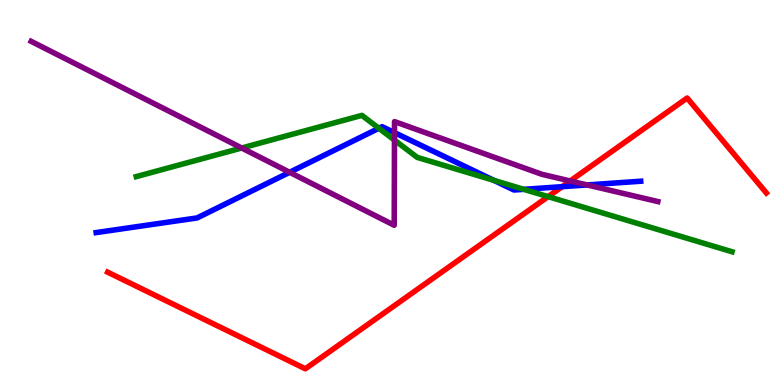[{'lines': ['blue', 'red'], 'intersections': [{'x': 7.25, 'y': 5.15}]}, {'lines': ['green', 'red'], 'intersections': [{'x': 7.07, 'y': 4.89}]}, {'lines': ['purple', 'red'], 'intersections': [{'x': 7.36, 'y': 5.3}]}, {'lines': ['blue', 'green'], 'intersections': [{'x': 4.89, 'y': 6.67}, {'x': 6.37, 'y': 5.31}, {'x': 6.76, 'y': 5.08}]}, {'lines': ['blue', 'purple'], 'intersections': [{'x': 3.74, 'y': 5.53}, {'x': 5.09, 'y': 6.56}, {'x': 7.58, 'y': 5.2}]}, {'lines': ['green', 'purple'], 'intersections': [{'x': 3.12, 'y': 6.16}, {'x': 5.09, 'y': 6.36}]}]